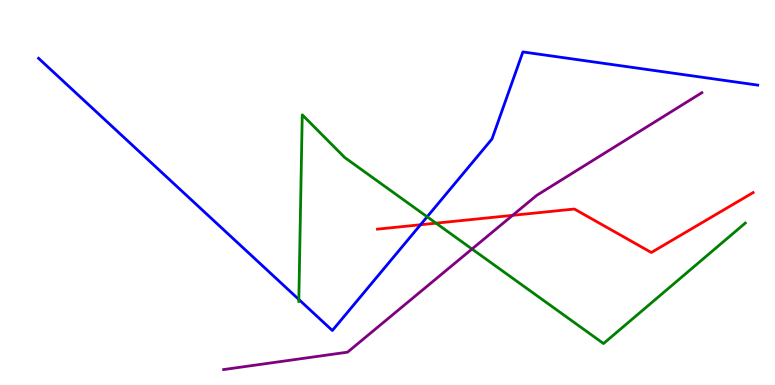[{'lines': ['blue', 'red'], 'intersections': [{'x': 5.43, 'y': 4.16}]}, {'lines': ['green', 'red'], 'intersections': [{'x': 5.63, 'y': 4.2}]}, {'lines': ['purple', 'red'], 'intersections': [{'x': 6.61, 'y': 4.41}]}, {'lines': ['blue', 'green'], 'intersections': [{'x': 3.86, 'y': 2.22}, {'x': 5.51, 'y': 4.37}]}, {'lines': ['blue', 'purple'], 'intersections': []}, {'lines': ['green', 'purple'], 'intersections': [{'x': 6.09, 'y': 3.53}]}]